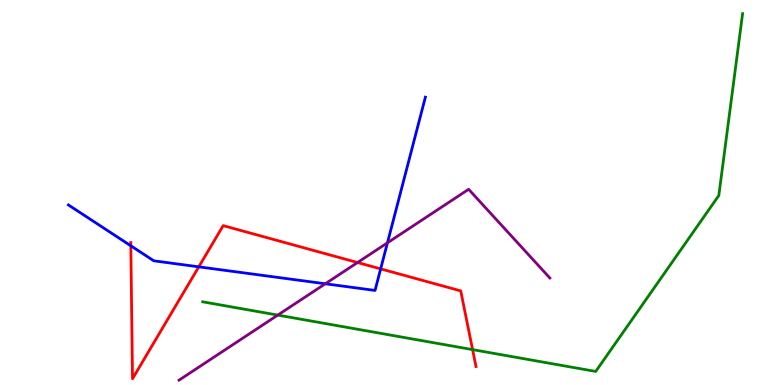[{'lines': ['blue', 'red'], 'intersections': [{'x': 1.69, 'y': 3.62}, {'x': 2.56, 'y': 3.07}, {'x': 4.91, 'y': 3.02}]}, {'lines': ['green', 'red'], 'intersections': [{'x': 6.1, 'y': 0.919}]}, {'lines': ['purple', 'red'], 'intersections': [{'x': 4.61, 'y': 3.18}]}, {'lines': ['blue', 'green'], 'intersections': []}, {'lines': ['blue', 'purple'], 'intersections': [{'x': 4.2, 'y': 2.63}, {'x': 5.0, 'y': 3.69}]}, {'lines': ['green', 'purple'], 'intersections': [{'x': 3.58, 'y': 1.82}]}]